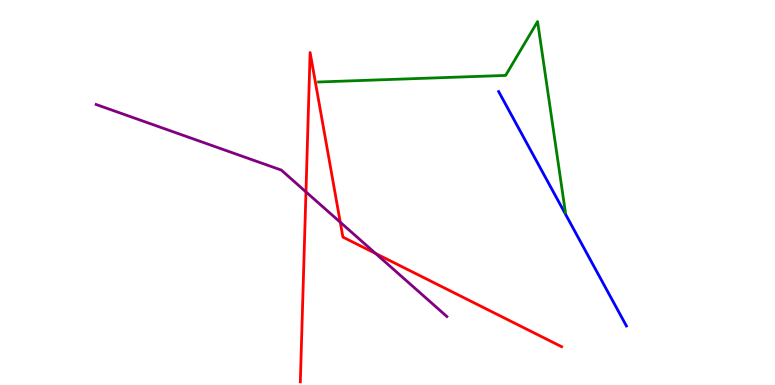[{'lines': ['blue', 'red'], 'intersections': []}, {'lines': ['green', 'red'], 'intersections': []}, {'lines': ['purple', 'red'], 'intersections': [{'x': 3.95, 'y': 5.02}, {'x': 4.39, 'y': 4.23}, {'x': 4.85, 'y': 3.42}]}, {'lines': ['blue', 'green'], 'intersections': []}, {'lines': ['blue', 'purple'], 'intersections': []}, {'lines': ['green', 'purple'], 'intersections': []}]